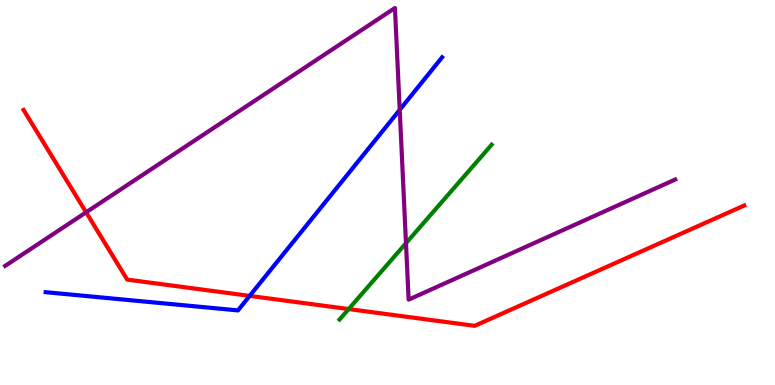[{'lines': ['blue', 'red'], 'intersections': [{'x': 3.22, 'y': 2.31}]}, {'lines': ['green', 'red'], 'intersections': [{'x': 4.5, 'y': 1.97}]}, {'lines': ['purple', 'red'], 'intersections': [{'x': 1.11, 'y': 4.49}]}, {'lines': ['blue', 'green'], 'intersections': []}, {'lines': ['blue', 'purple'], 'intersections': [{'x': 5.16, 'y': 7.15}]}, {'lines': ['green', 'purple'], 'intersections': [{'x': 5.24, 'y': 3.68}]}]